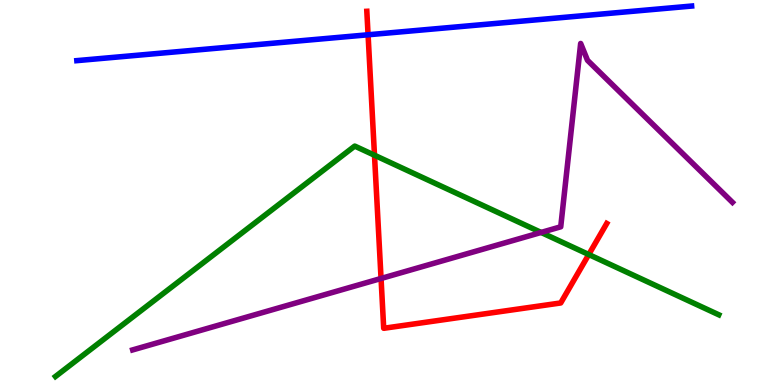[{'lines': ['blue', 'red'], 'intersections': [{'x': 4.75, 'y': 9.1}]}, {'lines': ['green', 'red'], 'intersections': [{'x': 4.83, 'y': 5.97}, {'x': 7.6, 'y': 3.39}]}, {'lines': ['purple', 'red'], 'intersections': [{'x': 4.92, 'y': 2.77}]}, {'lines': ['blue', 'green'], 'intersections': []}, {'lines': ['blue', 'purple'], 'intersections': []}, {'lines': ['green', 'purple'], 'intersections': [{'x': 6.98, 'y': 3.96}]}]